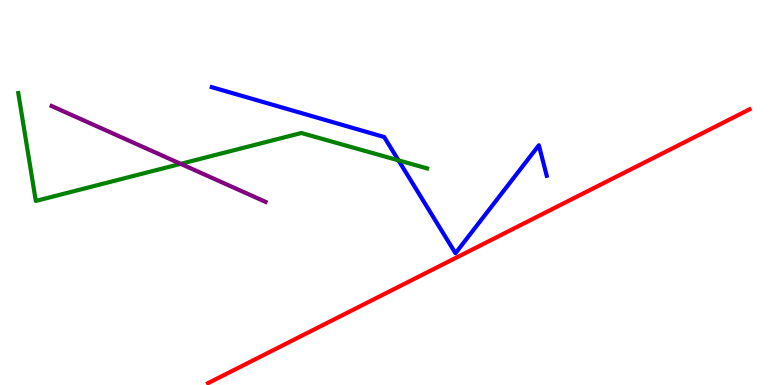[{'lines': ['blue', 'red'], 'intersections': []}, {'lines': ['green', 'red'], 'intersections': []}, {'lines': ['purple', 'red'], 'intersections': []}, {'lines': ['blue', 'green'], 'intersections': [{'x': 5.14, 'y': 5.83}]}, {'lines': ['blue', 'purple'], 'intersections': []}, {'lines': ['green', 'purple'], 'intersections': [{'x': 2.33, 'y': 5.74}]}]